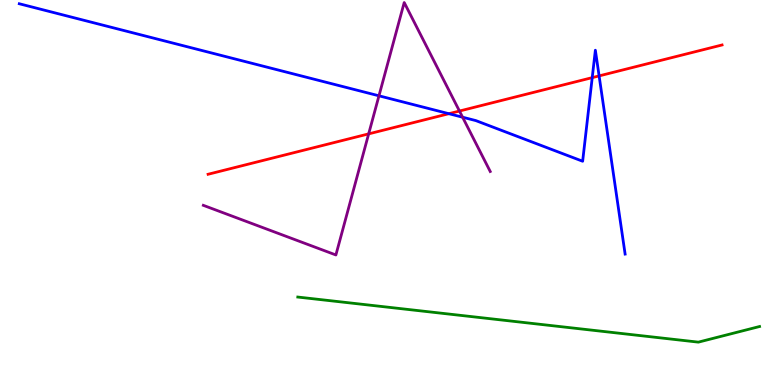[{'lines': ['blue', 'red'], 'intersections': [{'x': 5.79, 'y': 7.05}, {'x': 7.64, 'y': 7.98}, {'x': 7.73, 'y': 8.03}]}, {'lines': ['green', 'red'], 'intersections': []}, {'lines': ['purple', 'red'], 'intersections': [{'x': 4.76, 'y': 6.52}, {'x': 5.93, 'y': 7.12}]}, {'lines': ['blue', 'green'], 'intersections': []}, {'lines': ['blue', 'purple'], 'intersections': [{'x': 4.89, 'y': 7.51}, {'x': 5.97, 'y': 6.96}]}, {'lines': ['green', 'purple'], 'intersections': []}]